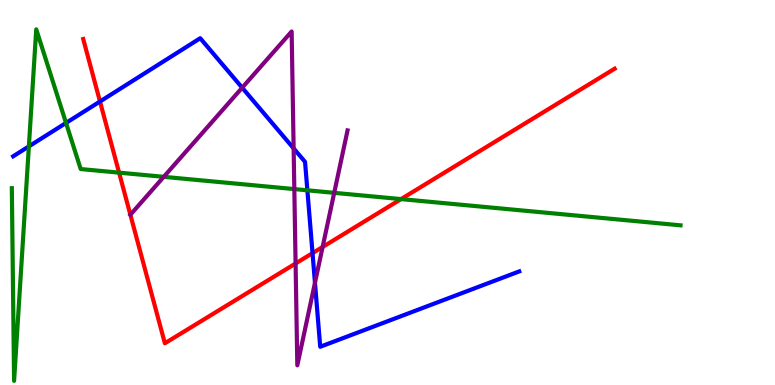[{'lines': ['blue', 'red'], 'intersections': [{'x': 1.29, 'y': 7.36}, {'x': 4.03, 'y': 3.43}]}, {'lines': ['green', 'red'], 'intersections': [{'x': 1.54, 'y': 5.52}, {'x': 5.17, 'y': 4.83}]}, {'lines': ['purple', 'red'], 'intersections': [{'x': 3.81, 'y': 3.16}, {'x': 4.16, 'y': 3.59}]}, {'lines': ['blue', 'green'], 'intersections': [{'x': 0.373, 'y': 6.2}, {'x': 0.852, 'y': 6.81}, {'x': 3.97, 'y': 5.06}]}, {'lines': ['blue', 'purple'], 'intersections': [{'x': 3.12, 'y': 7.72}, {'x': 3.79, 'y': 6.15}, {'x': 4.06, 'y': 2.65}]}, {'lines': ['green', 'purple'], 'intersections': [{'x': 2.11, 'y': 5.41}, {'x': 3.8, 'y': 5.09}, {'x': 4.31, 'y': 4.99}]}]